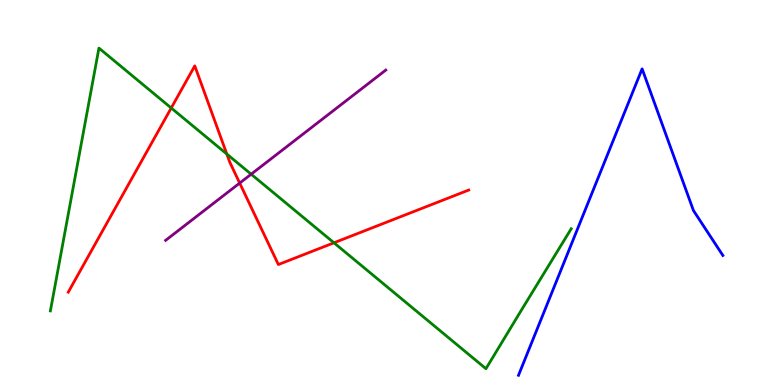[{'lines': ['blue', 'red'], 'intersections': []}, {'lines': ['green', 'red'], 'intersections': [{'x': 2.21, 'y': 7.2}, {'x': 2.93, 'y': 6.0}, {'x': 4.31, 'y': 3.69}]}, {'lines': ['purple', 'red'], 'intersections': [{'x': 3.09, 'y': 5.24}]}, {'lines': ['blue', 'green'], 'intersections': []}, {'lines': ['blue', 'purple'], 'intersections': []}, {'lines': ['green', 'purple'], 'intersections': [{'x': 3.24, 'y': 5.48}]}]